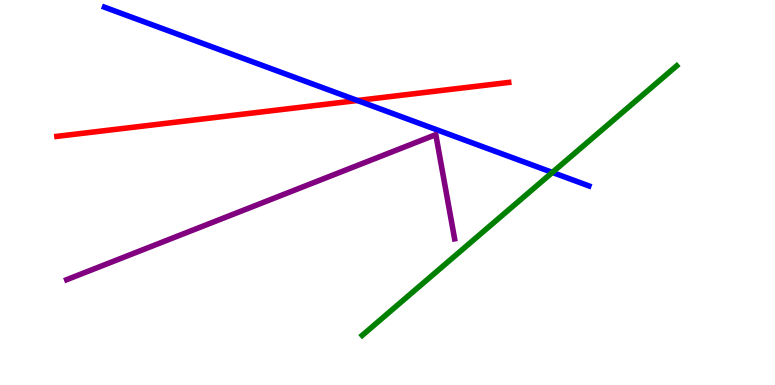[{'lines': ['blue', 'red'], 'intersections': [{'x': 4.61, 'y': 7.39}]}, {'lines': ['green', 'red'], 'intersections': []}, {'lines': ['purple', 'red'], 'intersections': []}, {'lines': ['blue', 'green'], 'intersections': [{'x': 7.13, 'y': 5.52}]}, {'lines': ['blue', 'purple'], 'intersections': []}, {'lines': ['green', 'purple'], 'intersections': []}]